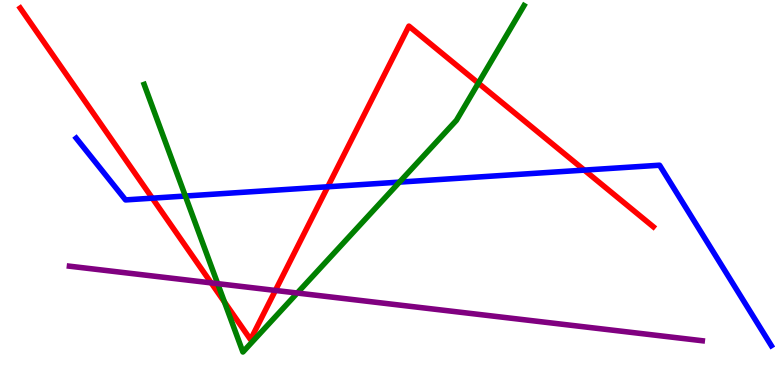[{'lines': ['blue', 'red'], 'intersections': [{'x': 1.97, 'y': 4.85}, {'x': 4.23, 'y': 5.15}, {'x': 7.54, 'y': 5.58}]}, {'lines': ['green', 'red'], 'intersections': [{'x': 2.9, 'y': 2.16}, {'x': 6.17, 'y': 7.84}]}, {'lines': ['purple', 'red'], 'intersections': [{'x': 2.72, 'y': 2.65}, {'x': 3.55, 'y': 2.46}]}, {'lines': ['blue', 'green'], 'intersections': [{'x': 2.39, 'y': 4.91}, {'x': 5.15, 'y': 5.27}]}, {'lines': ['blue', 'purple'], 'intersections': []}, {'lines': ['green', 'purple'], 'intersections': [{'x': 2.81, 'y': 2.63}, {'x': 3.84, 'y': 2.39}]}]